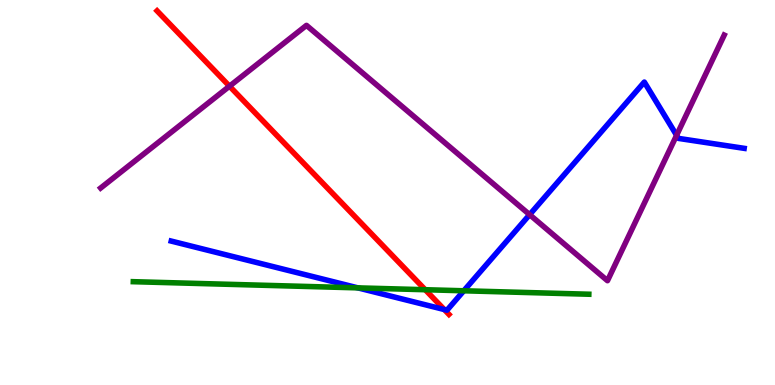[{'lines': ['blue', 'red'], 'intersections': [{'x': 5.73, 'y': 1.96}]}, {'lines': ['green', 'red'], 'intersections': [{'x': 5.49, 'y': 2.47}]}, {'lines': ['purple', 'red'], 'intersections': [{'x': 2.96, 'y': 7.76}]}, {'lines': ['blue', 'green'], 'intersections': [{'x': 4.62, 'y': 2.52}, {'x': 5.98, 'y': 2.45}]}, {'lines': ['blue', 'purple'], 'intersections': [{'x': 6.83, 'y': 4.42}, {'x': 8.73, 'y': 6.49}]}, {'lines': ['green', 'purple'], 'intersections': []}]